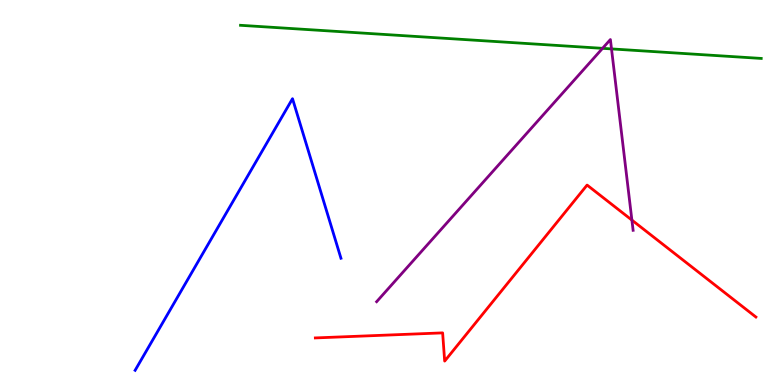[{'lines': ['blue', 'red'], 'intersections': []}, {'lines': ['green', 'red'], 'intersections': []}, {'lines': ['purple', 'red'], 'intersections': [{'x': 8.15, 'y': 4.28}]}, {'lines': ['blue', 'green'], 'intersections': []}, {'lines': ['blue', 'purple'], 'intersections': []}, {'lines': ['green', 'purple'], 'intersections': [{'x': 7.77, 'y': 8.74}, {'x': 7.89, 'y': 8.73}]}]